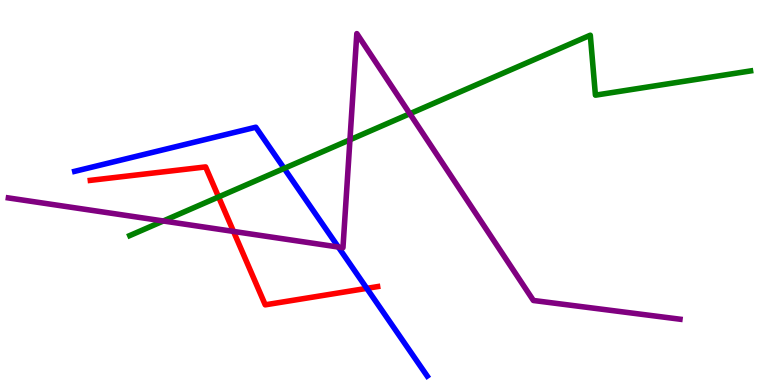[{'lines': ['blue', 'red'], 'intersections': [{'x': 4.73, 'y': 2.51}]}, {'lines': ['green', 'red'], 'intersections': [{'x': 2.82, 'y': 4.88}]}, {'lines': ['purple', 'red'], 'intersections': [{'x': 3.01, 'y': 3.99}]}, {'lines': ['blue', 'green'], 'intersections': [{'x': 3.67, 'y': 5.63}]}, {'lines': ['blue', 'purple'], 'intersections': [{'x': 4.37, 'y': 3.58}]}, {'lines': ['green', 'purple'], 'intersections': [{'x': 2.11, 'y': 4.26}, {'x': 4.52, 'y': 6.37}, {'x': 5.29, 'y': 7.05}]}]